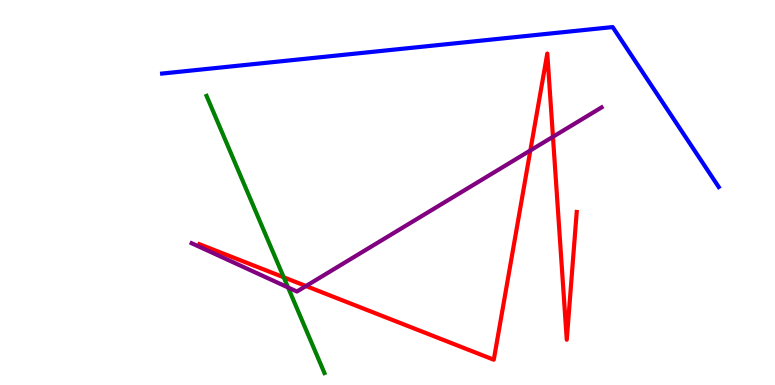[{'lines': ['blue', 'red'], 'intersections': []}, {'lines': ['green', 'red'], 'intersections': [{'x': 3.66, 'y': 2.8}]}, {'lines': ['purple', 'red'], 'intersections': [{'x': 3.95, 'y': 2.57}, {'x': 6.84, 'y': 6.09}, {'x': 7.13, 'y': 6.45}]}, {'lines': ['blue', 'green'], 'intersections': []}, {'lines': ['blue', 'purple'], 'intersections': []}, {'lines': ['green', 'purple'], 'intersections': [{'x': 3.72, 'y': 2.53}]}]